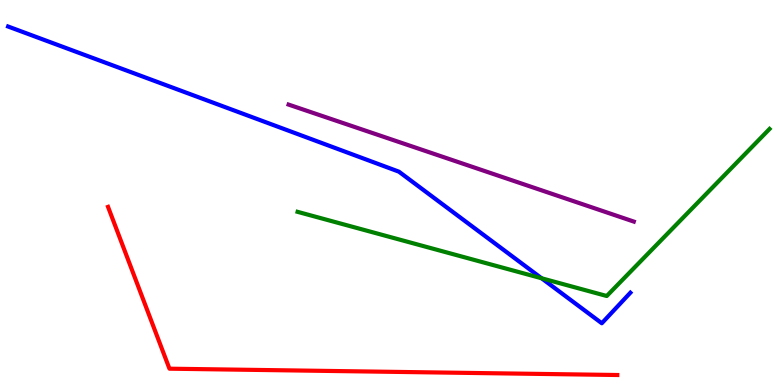[{'lines': ['blue', 'red'], 'intersections': []}, {'lines': ['green', 'red'], 'intersections': []}, {'lines': ['purple', 'red'], 'intersections': []}, {'lines': ['blue', 'green'], 'intersections': [{'x': 6.99, 'y': 2.77}]}, {'lines': ['blue', 'purple'], 'intersections': []}, {'lines': ['green', 'purple'], 'intersections': []}]